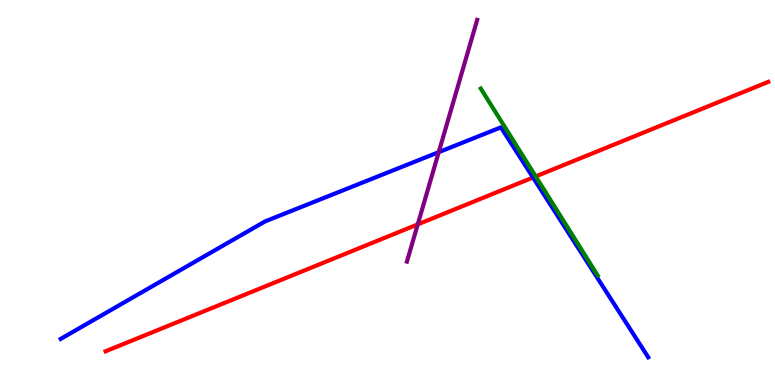[{'lines': ['blue', 'red'], 'intersections': [{'x': 6.88, 'y': 5.39}]}, {'lines': ['green', 'red'], 'intersections': [{'x': 6.91, 'y': 5.42}]}, {'lines': ['purple', 'red'], 'intersections': [{'x': 5.39, 'y': 4.17}]}, {'lines': ['blue', 'green'], 'intersections': []}, {'lines': ['blue', 'purple'], 'intersections': [{'x': 5.66, 'y': 6.05}]}, {'lines': ['green', 'purple'], 'intersections': []}]